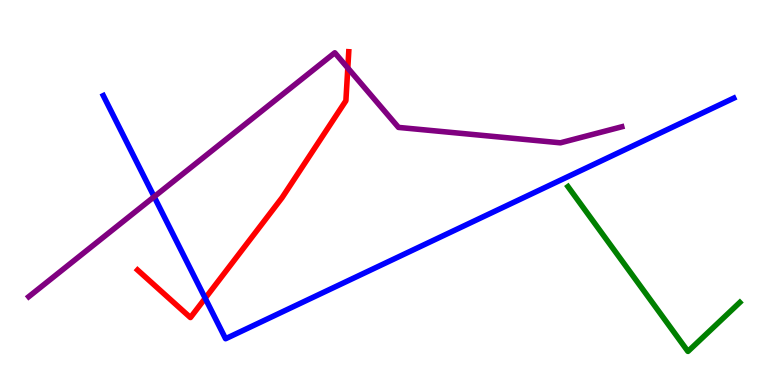[{'lines': ['blue', 'red'], 'intersections': [{'x': 2.65, 'y': 2.25}]}, {'lines': ['green', 'red'], 'intersections': []}, {'lines': ['purple', 'red'], 'intersections': [{'x': 4.49, 'y': 8.23}]}, {'lines': ['blue', 'green'], 'intersections': []}, {'lines': ['blue', 'purple'], 'intersections': [{'x': 1.99, 'y': 4.89}]}, {'lines': ['green', 'purple'], 'intersections': []}]